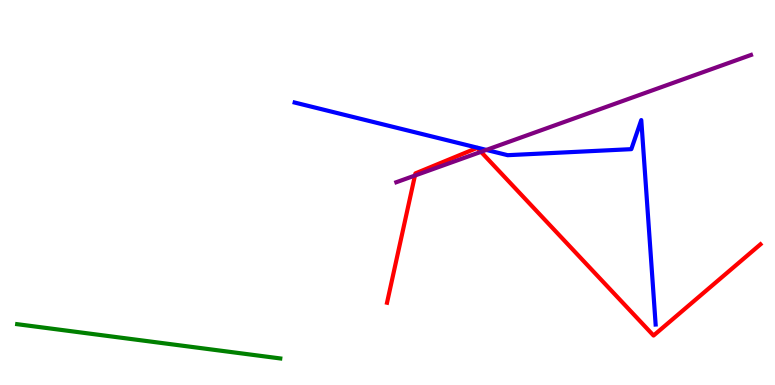[{'lines': ['blue', 'red'], 'intersections': []}, {'lines': ['green', 'red'], 'intersections': []}, {'lines': ['purple', 'red'], 'intersections': [{'x': 5.35, 'y': 5.44}, {'x': 6.21, 'y': 6.06}]}, {'lines': ['blue', 'green'], 'intersections': []}, {'lines': ['blue', 'purple'], 'intersections': [{'x': 6.28, 'y': 6.11}]}, {'lines': ['green', 'purple'], 'intersections': []}]